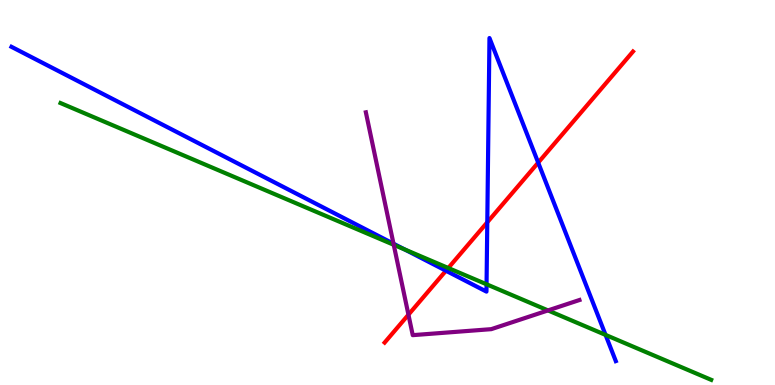[{'lines': ['blue', 'red'], 'intersections': [{'x': 5.75, 'y': 2.97}, {'x': 6.29, 'y': 4.23}, {'x': 6.94, 'y': 5.78}]}, {'lines': ['green', 'red'], 'intersections': [{'x': 5.78, 'y': 3.04}]}, {'lines': ['purple', 'red'], 'intersections': [{'x': 5.27, 'y': 1.83}]}, {'lines': ['blue', 'green'], 'intersections': [{'x': 5.22, 'y': 3.52}, {'x': 6.28, 'y': 2.62}, {'x': 7.81, 'y': 1.3}]}, {'lines': ['blue', 'purple'], 'intersections': [{'x': 5.08, 'y': 3.67}]}, {'lines': ['green', 'purple'], 'intersections': [{'x': 5.08, 'y': 3.64}, {'x': 7.07, 'y': 1.94}]}]